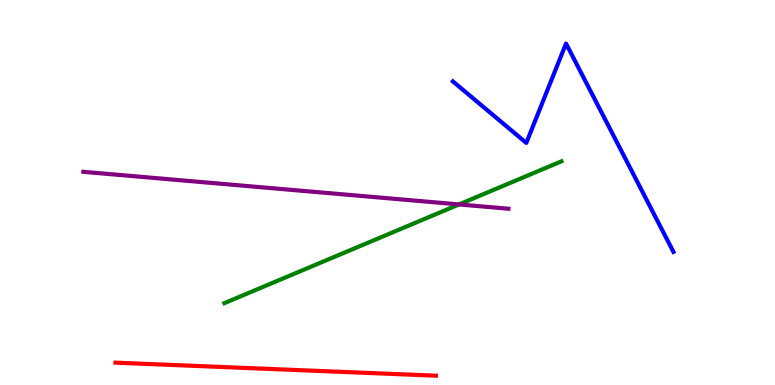[{'lines': ['blue', 'red'], 'intersections': []}, {'lines': ['green', 'red'], 'intersections': []}, {'lines': ['purple', 'red'], 'intersections': []}, {'lines': ['blue', 'green'], 'intersections': []}, {'lines': ['blue', 'purple'], 'intersections': []}, {'lines': ['green', 'purple'], 'intersections': [{'x': 5.92, 'y': 4.69}]}]